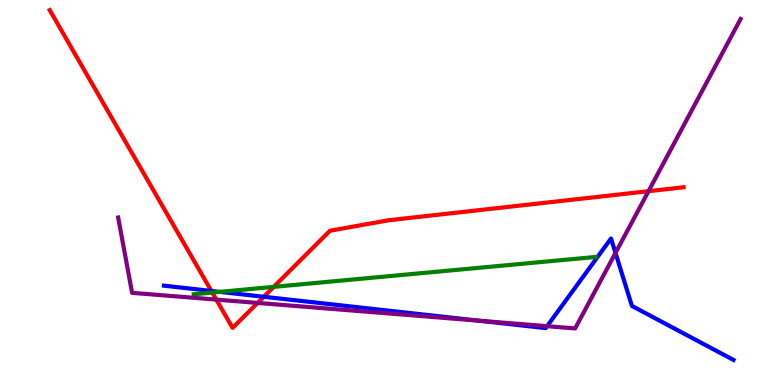[{'lines': ['blue', 'red'], 'intersections': [{'x': 2.73, 'y': 2.44}, {'x': 3.4, 'y': 2.29}]}, {'lines': ['green', 'red'], 'intersections': [{'x': 2.74, 'y': 2.4}, {'x': 3.53, 'y': 2.55}]}, {'lines': ['purple', 'red'], 'intersections': [{'x': 2.79, 'y': 2.22}, {'x': 3.32, 'y': 2.13}, {'x': 8.37, 'y': 5.03}]}, {'lines': ['blue', 'green'], 'intersections': [{'x': 2.84, 'y': 2.42}]}, {'lines': ['blue', 'purple'], 'intersections': [{'x': 6.19, 'y': 1.67}, {'x': 7.06, 'y': 1.53}, {'x': 7.94, 'y': 3.43}]}, {'lines': ['green', 'purple'], 'intersections': []}]